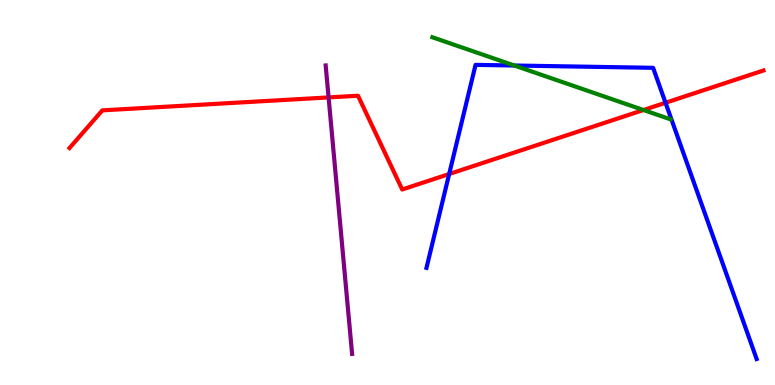[{'lines': ['blue', 'red'], 'intersections': [{'x': 5.8, 'y': 5.48}, {'x': 8.59, 'y': 7.33}]}, {'lines': ['green', 'red'], 'intersections': [{'x': 8.3, 'y': 7.14}]}, {'lines': ['purple', 'red'], 'intersections': [{'x': 4.24, 'y': 7.47}]}, {'lines': ['blue', 'green'], 'intersections': [{'x': 6.64, 'y': 8.3}]}, {'lines': ['blue', 'purple'], 'intersections': []}, {'lines': ['green', 'purple'], 'intersections': []}]